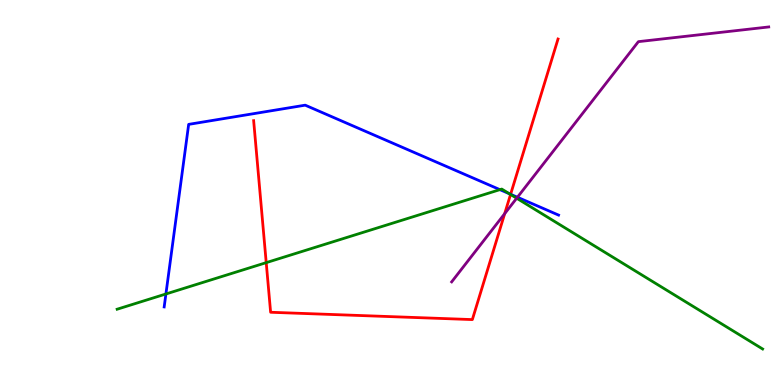[{'lines': ['blue', 'red'], 'intersections': [{'x': 6.59, 'y': 4.95}]}, {'lines': ['green', 'red'], 'intersections': [{'x': 3.44, 'y': 3.18}, {'x': 6.59, 'y': 4.95}]}, {'lines': ['purple', 'red'], 'intersections': [{'x': 6.51, 'y': 4.45}]}, {'lines': ['blue', 'green'], 'intersections': [{'x': 2.14, 'y': 2.36}, {'x': 6.45, 'y': 5.07}, {'x': 6.57, 'y': 4.97}]}, {'lines': ['blue', 'purple'], 'intersections': [{'x': 6.68, 'y': 4.88}]}, {'lines': ['green', 'purple'], 'intersections': [{'x': 6.67, 'y': 4.85}]}]